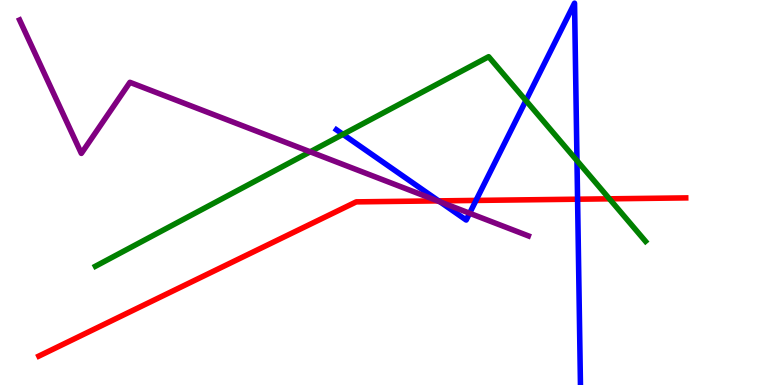[{'lines': ['blue', 'red'], 'intersections': [{'x': 5.66, 'y': 4.78}, {'x': 6.14, 'y': 4.79}, {'x': 7.45, 'y': 4.83}]}, {'lines': ['green', 'red'], 'intersections': [{'x': 7.86, 'y': 4.84}]}, {'lines': ['purple', 'red'], 'intersections': [{'x': 5.65, 'y': 4.78}]}, {'lines': ['blue', 'green'], 'intersections': [{'x': 4.43, 'y': 6.51}, {'x': 6.79, 'y': 7.39}, {'x': 7.44, 'y': 5.83}]}, {'lines': ['blue', 'purple'], 'intersections': [{'x': 5.68, 'y': 4.76}, {'x': 6.06, 'y': 4.46}]}, {'lines': ['green', 'purple'], 'intersections': [{'x': 4.0, 'y': 6.06}]}]